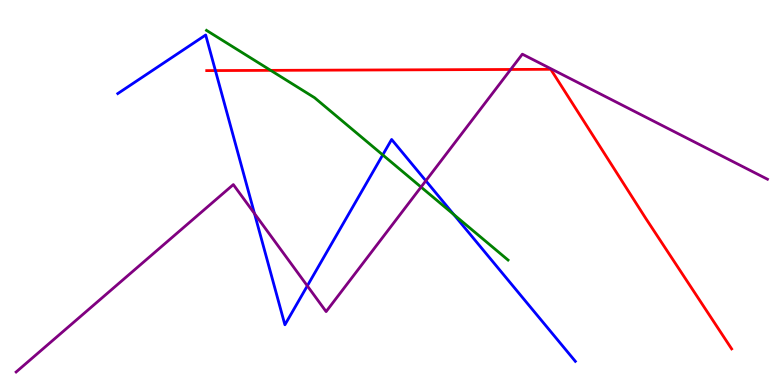[{'lines': ['blue', 'red'], 'intersections': [{'x': 2.78, 'y': 8.17}]}, {'lines': ['green', 'red'], 'intersections': [{'x': 3.49, 'y': 8.17}]}, {'lines': ['purple', 'red'], 'intersections': [{'x': 6.59, 'y': 8.2}]}, {'lines': ['blue', 'green'], 'intersections': [{'x': 4.94, 'y': 5.98}, {'x': 5.85, 'y': 4.43}]}, {'lines': ['blue', 'purple'], 'intersections': [{'x': 3.28, 'y': 4.45}, {'x': 3.97, 'y': 2.57}, {'x': 5.49, 'y': 5.3}]}, {'lines': ['green', 'purple'], 'intersections': [{'x': 5.43, 'y': 5.14}]}]